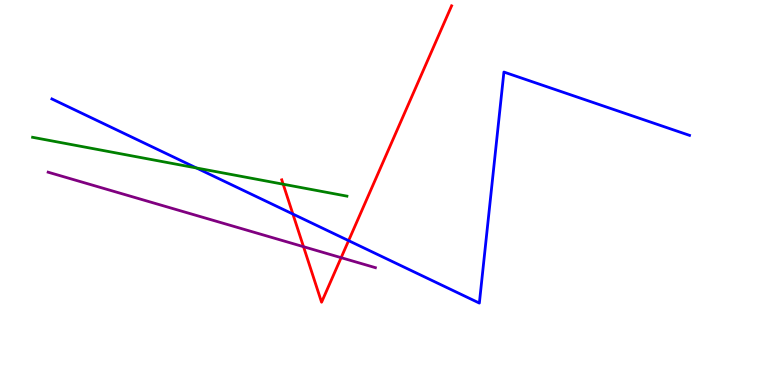[{'lines': ['blue', 'red'], 'intersections': [{'x': 3.78, 'y': 4.44}, {'x': 4.5, 'y': 3.75}]}, {'lines': ['green', 'red'], 'intersections': [{'x': 3.65, 'y': 5.22}]}, {'lines': ['purple', 'red'], 'intersections': [{'x': 3.92, 'y': 3.59}, {'x': 4.4, 'y': 3.31}]}, {'lines': ['blue', 'green'], 'intersections': [{'x': 2.53, 'y': 5.64}]}, {'lines': ['blue', 'purple'], 'intersections': []}, {'lines': ['green', 'purple'], 'intersections': []}]